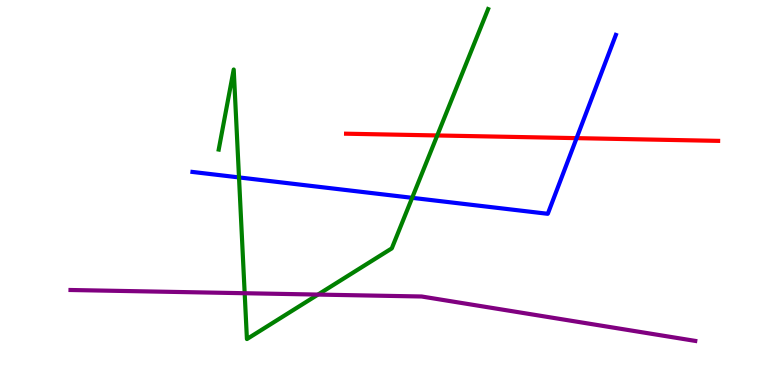[{'lines': ['blue', 'red'], 'intersections': [{'x': 7.44, 'y': 6.41}]}, {'lines': ['green', 'red'], 'intersections': [{'x': 5.64, 'y': 6.48}]}, {'lines': ['purple', 'red'], 'intersections': []}, {'lines': ['blue', 'green'], 'intersections': [{'x': 3.08, 'y': 5.39}, {'x': 5.32, 'y': 4.86}]}, {'lines': ['blue', 'purple'], 'intersections': []}, {'lines': ['green', 'purple'], 'intersections': [{'x': 3.16, 'y': 2.38}, {'x': 4.1, 'y': 2.35}]}]